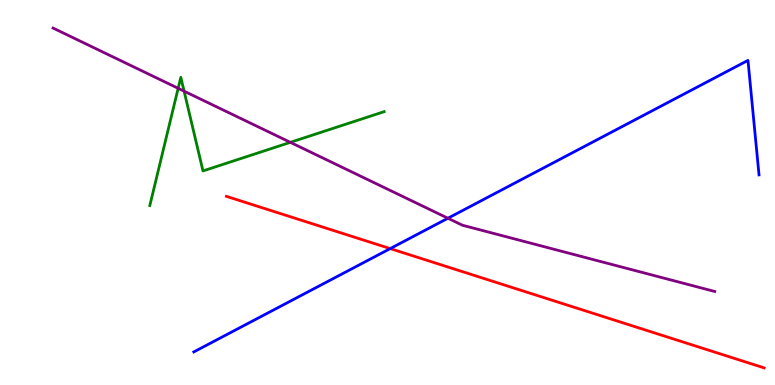[{'lines': ['blue', 'red'], 'intersections': [{'x': 5.04, 'y': 3.54}]}, {'lines': ['green', 'red'], 'intersections': []}, {'lines': ['purple', 'red'], 'intersections': []}, {'lines': ['blue', 'green'], 'intersections': []}, {'lines': ['blue', 'purple'], 'intersections': [{'x': 5.78, 'y': 4.33}]}, {'lines': ['green', 'purple'], 'intersections': [{'x': 2.3, 'y': 7.71}, {'x': 2.38, 'y': 7.63}, {'x': 3.75, 'y': 6.3}]}]